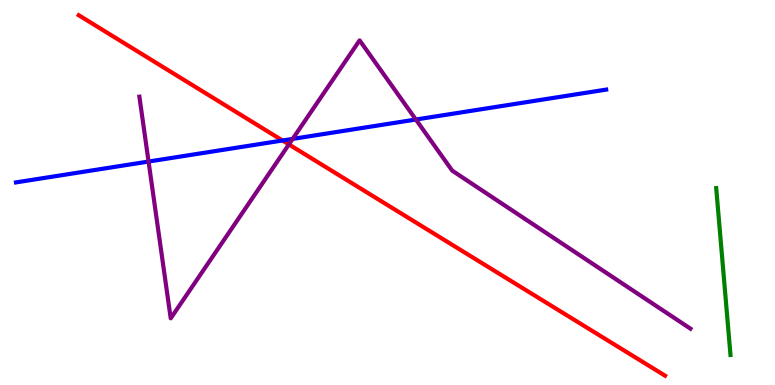[{'lines': ['blue', 'red'], 'intersections': [{'x': 3.65, 'y': 6.35}]}, {'lines': ['green', 'red'], 'intersections': []}, {'lines': ['purple', 'red'], 'intersections': [{'x': 3.73, 'y': 6.25}]}, {'lines': ['blue', 'green'], 'intersections': []}, {'lines': ['blue', 'purple'], 'intersections': [{'x': 1.92, 'y': 5.8}, {'x': 3.78, 'y': 6.39}, {'x': 5.37, 'y': 6.9}]}, {'lines': ['green', 'purple'], 'intersections': []}]